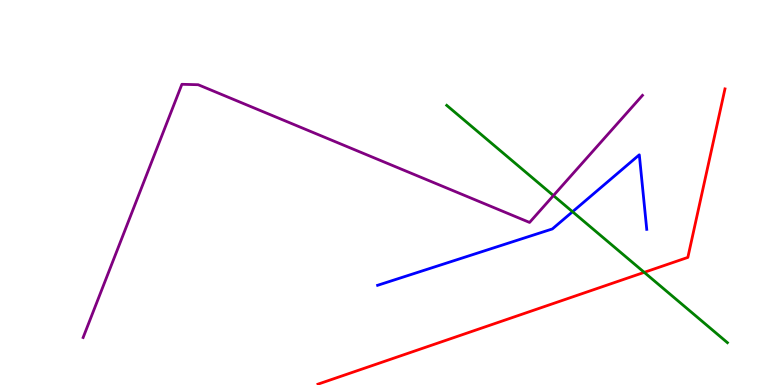[{'lines': ['blue', 'red'], 'intersections': []}, {'lines': ['green', 'red'], 'intersections': [{'x': 8.31, 'y': 2.93}]}, {'lines': ['purple', 'red'], 'intersections': []}, {'lines': ['blue', 'green'], 'intersections': [{'x': 7.39, 'y': 4.5}]}, {'lines': ['blue', 'purple'], 'intersections': []}, {'lines': ['green', 'purple'], 'intersections': [{'x': 7.14, 'y': 4.92}]}]